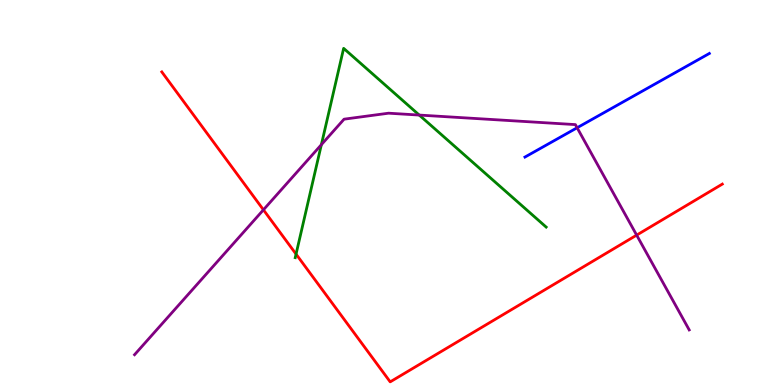[{'lines': ['blue', 'red'], 'intersections': []}, {'lines': ['green', 'red'], 'intersections': [{'x': 3.82, 'y': 3.4}]}, {'lines': ['purple', 'red'], 'intersections': [{'x': 3.4, 'y': 4.55}, {'x': 8.21, 'y': 3.89}]}, {'lines': ['blue', 'green'], 'intersections': []}, {'lines': ['blue', 'purple'], 'intersections': [{'x': 7.45, 'y': 6.68}]}, {'lines': ['green', 'purple'], 'intersections': [{'x': 4.15, 'y': 6.24}, {'x': 5.41, 'y': 7.01}]}]